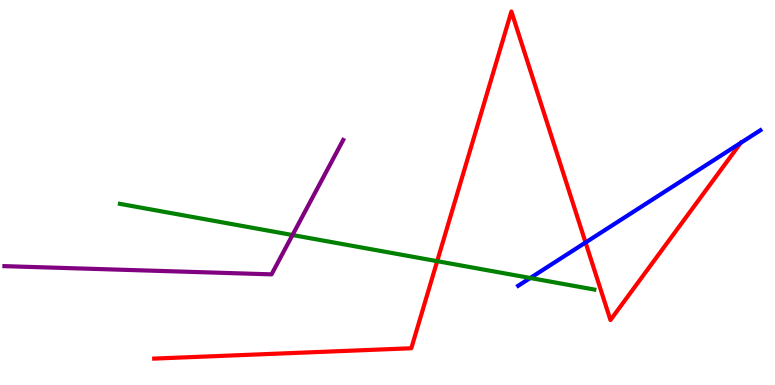[{'lines': ['blue', 'red'], 'intersections': [{'x': 7.56, 'y': 3.7}]}, {'lines': ['green', 'red'], 'intersections': [{'x': 5.64, 'y': 3.22}]}, {'lines': ['purple', 'red'], 'intersections': []}, {'lines': ['blue', 'green'], 'intersections': [{'x': 6.84, 'y': 2.78}]}, {'lines': ['blue', 'purple'], 'intersections': []}, {'lines': ['green', 'purple'], 'intersections': [{'x': 3.77, 'y': 3.9}]}]